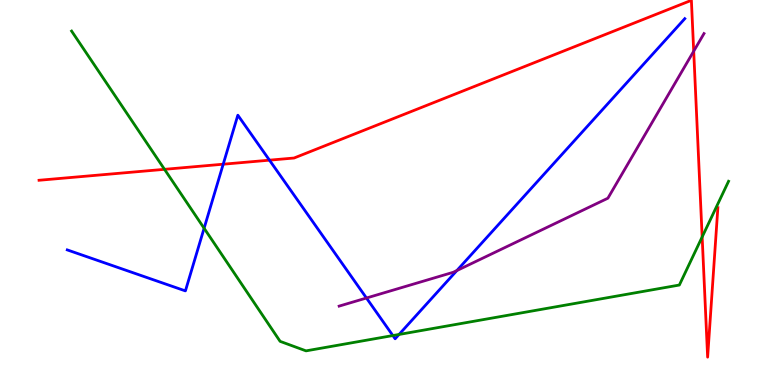[{'lines': ['blue', 'red'], 'intersections': [{'x': 2.88, 'y': 5.74}, {'x': 3.48, 'y': 5.84}]}, {'lines': ['green', 'red'], 'intersections': [{'x': 2.12, 'y': 5.6}, {'x': 9.06, 'y': 3.85}]}, {'lines': ['purple', 'red'], 'intersections': [{'x': 8.95, 'y': 8.67}]}, {'lines': ['blue', 'green'], 'intersections': [{'x': 2.63, 'y': 4.07}, {'x': 5.07, 'y': 1.28}, {'x': 5.15, 'y': 1.31}]}, {'lines': ['blue', 'purple'], 'intersections': [{'x': 4.73, 'y': 2.26}, {'x': 5.89, 'y': 2.97}]}, {'lines': ['green', 'purple'], 'intersections': []}]